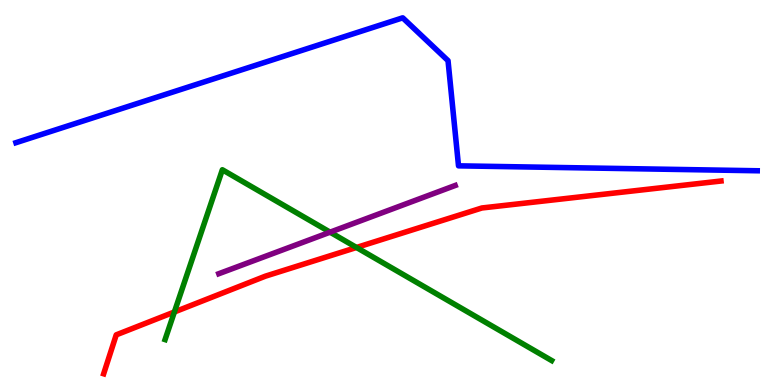[{'lines': ['blue', 'red'], 'intersections': []}, {'lines': ['green', 'red'], 'intersections': [{'x': 2.25, 'y': 1.9}, {'x': 4.6, 'y': 3.57}]}, {'lines': ['purple', 'red'], 'intersections': []}, {'lines': ['blue', 'green'], 'intersections': []}, {'lines': ['blue', 'purple'], 'intersections': []}, {'lines': ['green', 'purple'], 'intersections': [{'x': 4.26, 'y': 3.97}]}]